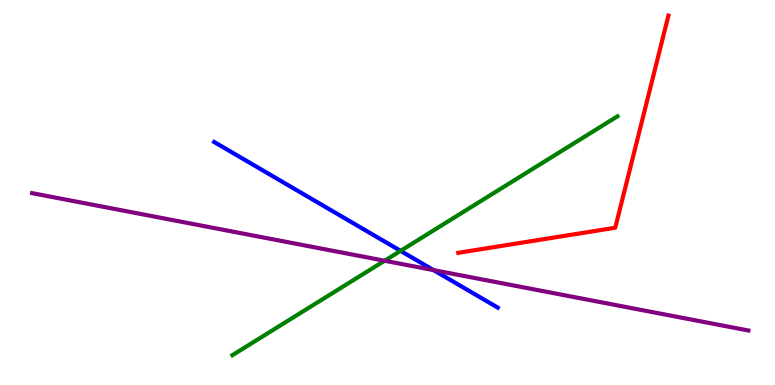[{'lines': ['blue', 'red'], 'intersections': []}, {'lines': ['green', 'red'], 'intersections': []}, {'lines': ['purple', 'red'], 'intersections': []}, {'lines': ['blue', 'green'], 'intersections': [{'x': 5.17, 'y': 3.48}]}, {'lines': ['blue', 'purple'], 'intersections': [{'x': 5.59, 'y': 2.98}]}, {'lines': ['green', 'purple'], 'intersections': [{'x': 4.96, 'y': 3.23}]}]